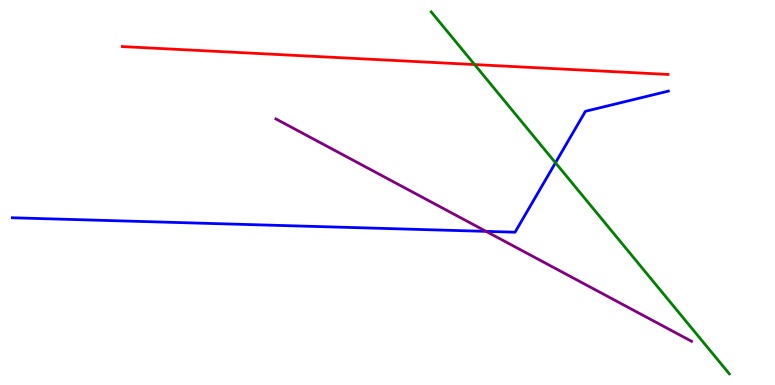[{'lines': ['blue', 'red'], 'intersections': []}, {'lines': ['green', 'red'], 'intersections': [{'x': 6.12, 'y': 8.32}]}, {'lines': ['purple', 'red'], 'intersections': []}, {'lines': ['blue', 'green'], 'intersections': [{'x': 7.17, 'y': 5.77}]}, {'lines': ['blue', 'purple'], 'intersections': [{'x': 6.27, 'y': 3.99}]}, {'lines': ['green', 'purple'], 'intersections': []}]